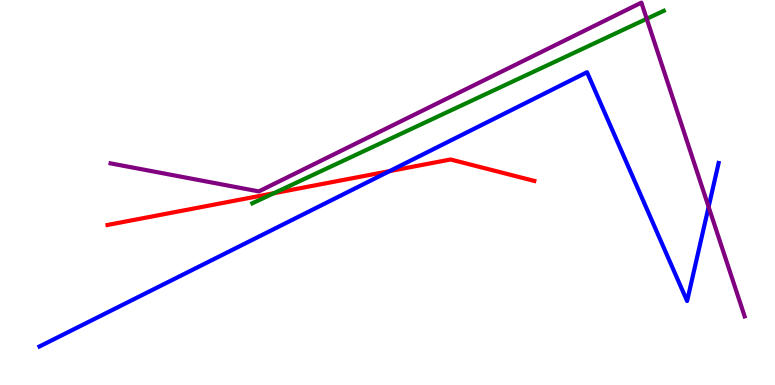[{'lines': ['blue', 'red'], 'intersections': [{'x': 5.03, 'y': 5.55}]}, {'lines': ['green', 'red'], 'intersections': [{'x': 3.53, 'y': 4.98}]}, {'lines': ['purple', 'red'], 'intersections': []}, {'lines': ['blue', 'green'], 'intersections': []}, {'lines': ['blue', 'purple'], 'intersections': [{'x': 9.14, 'y': 4.63}]}, {'lines': ['green', 'purple'], 'intersections': [{'x': 8.34, 'y': 9.51}]}]